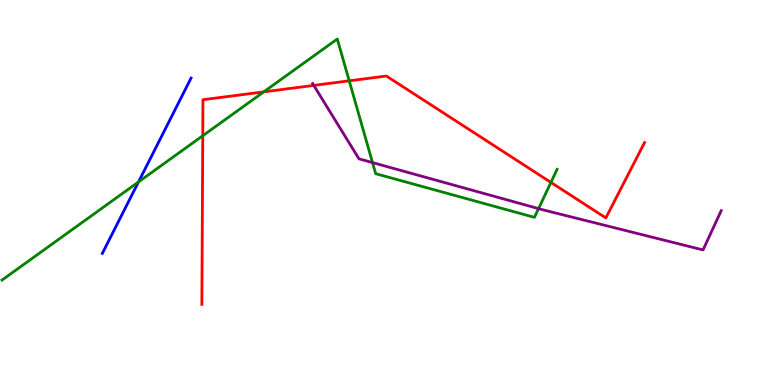[{'lines': ['blue', 'red'], 'intersections': []}, {'lines': ['green', 'red'], 'intersections': [{'x': 2.62, 'y': 6.47}, {'x': 3.4, 'y': 7.61}, {'x': 4.51, 'y': 7.9}, {'x': 7.11, 'y': 5.26}]}, {'lines': ['purple', 'red'], 'intersections': [{'x': 4.05, 'y': 7.78}]}, {'lines': ['blue', 'green'], 'intersections': [{'x': 1.79, 'y': 5.27}]}, {'lines': ['blue', 'purple'], 'intersections': []}, {'lines': ['green', 'purple'], 'intersections': [{'x': 4.81, 'y': 5.78}, {'x': 6.95, 'y': 4.58}]}]